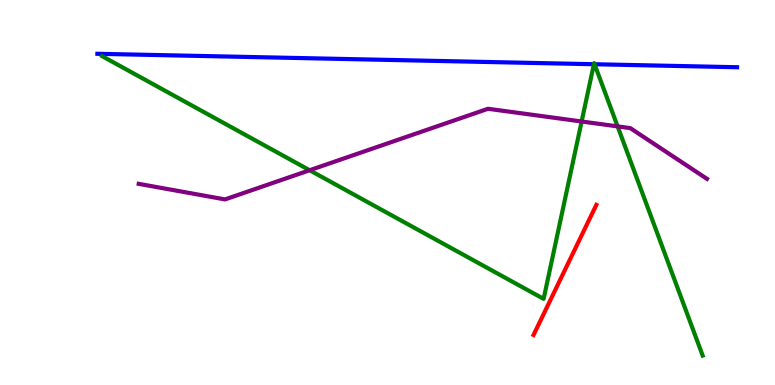[{'lines': ['blue', 'red'], 'intersections': []}, {'lines': ['green', 'red'], 'intersections': []}, {'lines': ['purple', 'red'], 'intersections': []}, {'lines': ['blue', 'green'], 'intersections': [{'x': 7.66, 'y': 8.33}, {'x': 7.67, 'y': 8.33}]}, {'lines': ['blue', 'purple'], 'intersections': []}, {'lines': ['green', 'purple'], 'intersections': [{'x': 4.0, 'y': 5.58}, {'x': 7.5, 'y': 6.84}, {'x': 7.97, 'y': 6.72}]}]